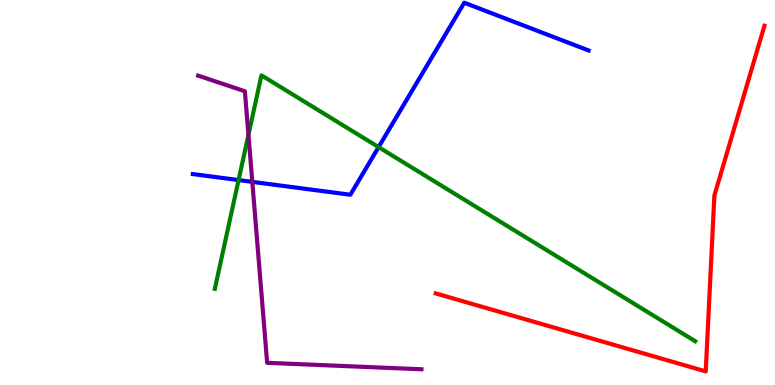[{'lines': ['blue', 'red'], 'intersections': []}, {'lines': ['green', 'red'], 'intersections': []}, {'lines': ['purple', 'red'], 'intersections': []}, {'lines': ['blue', 'green'], 'intersections': [{'x': 3.08, 'y': 5.32}, {'x': 4.89, 'y': 6.18}]}, {'lines': ['blue', 'purple'], 'intersections': [{'x': 3.26, 'y': 5.28}]}, {'lines': ['green', 'purple'], 'intersections': [{'x': 3.21, 'y': 6.5}]}]